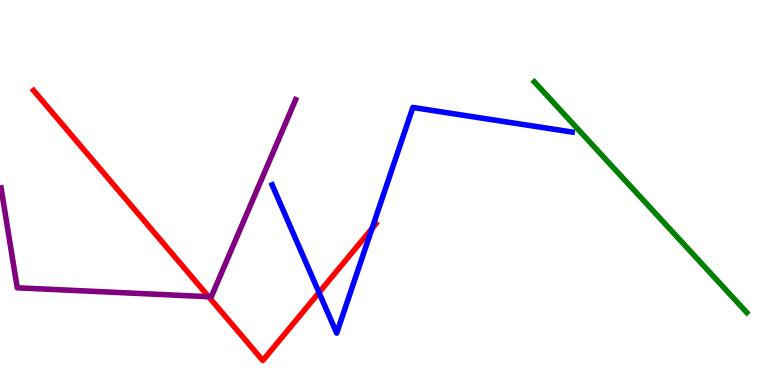[{'lines': ['blue', 'red'], 'intersections': [{'x': 4.12, 'y': 2.4}, {'x': 4.8, 'y': 4.07}]}, {'lines': ['green', 'red'], 'intersections': []}, {'lines': ['purple', 'red'], 'intersections': [{'x': 2.69, 'y': 2.29}]}, {'lines': ['blue', 'green'], 'intersections': []}, {'lines': ['blue', 'purple'], 'intersections': []}, {'lines': ['green', 'purple'], 'intersections': []}]